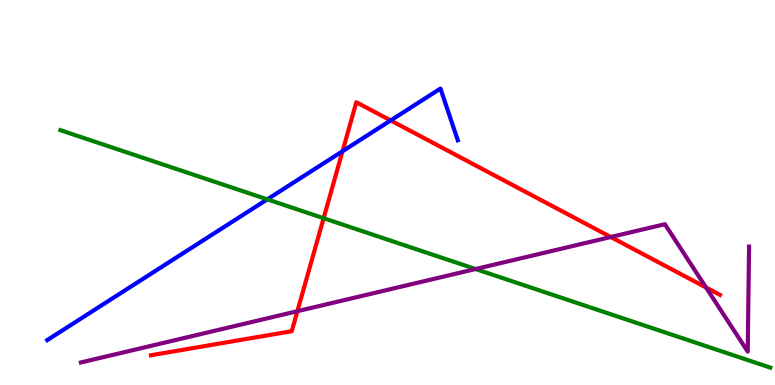[{'lines': ['blue', 'red'], 'intersections': [{'x': 4.42, 'y': 6.07}, {'x': 5.04, 'y': 6.87}]}, {'lines': ['green', 'red'], 'intersections': [{'x': 4.18, 'y': 4.33}]}, {'lines': ['purple', 'red'], 'intersections': [{'x': 3.84, 'y': 1.92}, {'x': 7.88, 'y': 3.84}, {'x': 9.11, 'y': 2.53}]}, {'lines': ['blue', 'green'], 'intersections': [{'x': 3.45, 'y': 4.82}]}, {'lines': ['blue', 'purple'], 'intersections': []}, {'lines': ['green', 'purple'], 'intersections': [{'x': 6.14, 'y': 3.01}]}]